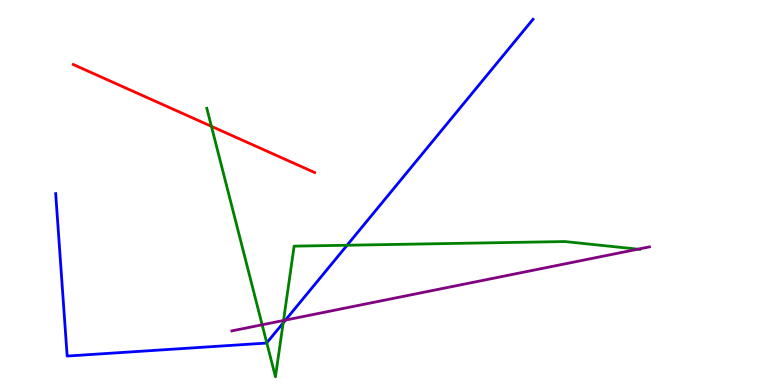[{'lines': ['blue', 'red'], 'intersections': []}, {'lines': ['green', 'red'], 'intersections': [{'x': 2.73, 'y': 6.72}]}, {'lines': ['purple', 'red'], 'intersections': []}, {'lines': ['blue', 'green'], 'intersections': [{'x': 3.44, 'y': 1.1}, {'x': 3.65, 'y': 1.61}, {'x': 4.48, 'y': 3.63}]}, {'lines': ['blue', 'purple'], 'intersections': [{'x': 3.68, 'y': 1.69}]}, {'lines': ['green', 'purple'], 'intersections': [{'x': 3.38, 'y': 1.56}, {'x': 3.66, 'y': 1.68}, {'x': 8.23, 'y': 3.53}]}]